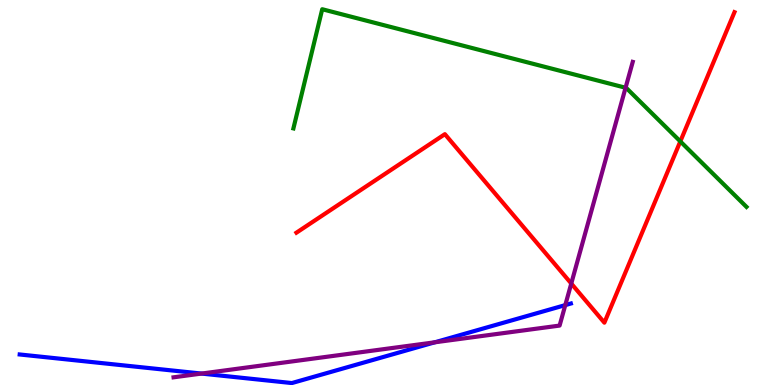[{'lines': ['blue', 'red'], 'intersections': []}, {'lines': ['green', 'red'], 'intersections': [{'x': 8.78, 'y': 6.33}]}, {'lines': ['purple', 'red'], 'intersections': [{'x': 7.37, 'y': 2.64}]}, {'lines': ['blue', 'green'], 'intersections': []}, {'lines': ['blue', 'purple'], 'intersections': [{'x': 2.6, 'y': 0.297}, {'x': 5.61, 'y': 1.11}, {'x': 7.29, 'y': 2.08}]}, {'lines': ['green', 'purple'], 'intersections': [{'x': 8.07, 'y': 7.72}]}]